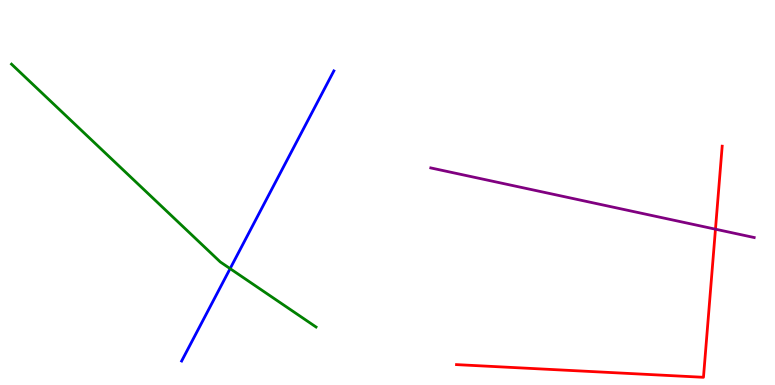[{'lines': ['blue', 'red'], 'intersections': []}, {'lines': ['green', 'red'], 'intersections': []}, {'lines': ['purple', 'red'], 'intersections': [{'x': 9.23, 'y': 4.05}]}, {'lines': ['blue', 'green'], 'intersections': [{'x': 2.97, 'y': 3.02}]}, {'lines': ['blue', 'purple'], 'intersections': []}, {'lines': ['green', 'purple'], 'intersections': []}]